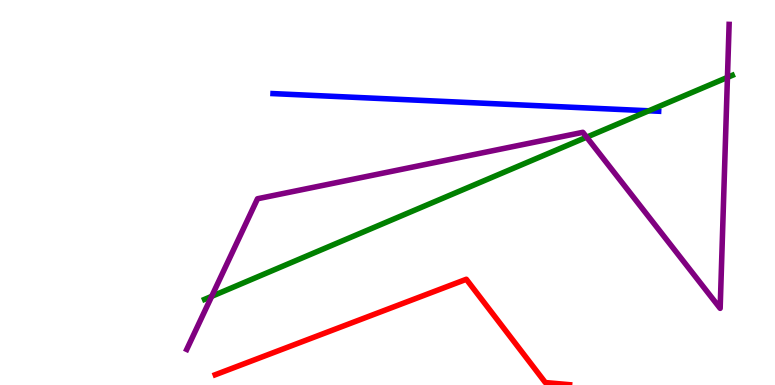[{'lines': ['blue', 'red'], 'intersections': []}, {'lines': ['green', 'red'], 'intersections': []}, {'lines': ['purple', 'red'], 'intersections': []}, {'lines': ['blue', 'green'], 'intersections': [{'x': 8.37, 'y': 7.12}]}, {'lines': ['blue', 'purple'], 'intersections': []}, {'lines': ['green', 'purple'], 'intersections': [{'x': 2.73, 'y': 2.3}, {'x': 7.57, 'y': 6.44}, {'x': 9.39, 'y': 7.99}]}]